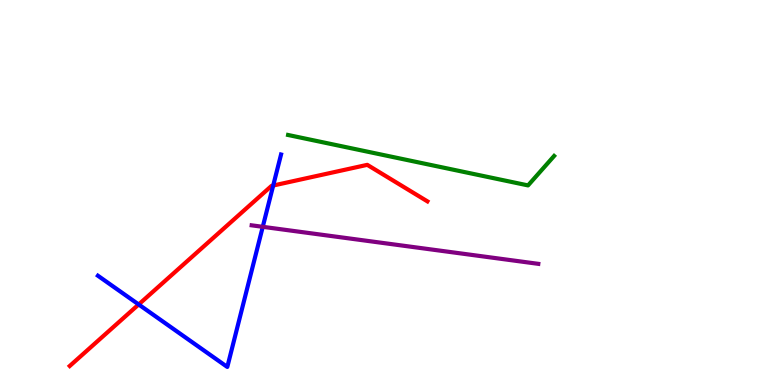[{'lines': ['blue', 'red'], 'intersections': [{'x': 1.79, 'y': 2.09}, {'x': 3.53, 'y': 5.18}]}, {'lines': ['green', 'red'], 'intersections': []}, {'lines': ['purple', 'red'], 'intersections': []}, {'lines': ['blue', 'green'], 'intersections': []}, {'lines': ['blue', 'purple'], 'intersections': [{'x': 3.39, 'y': 4.11}]}, {'lines': ['green', 'purple'], 'intersections': []}]